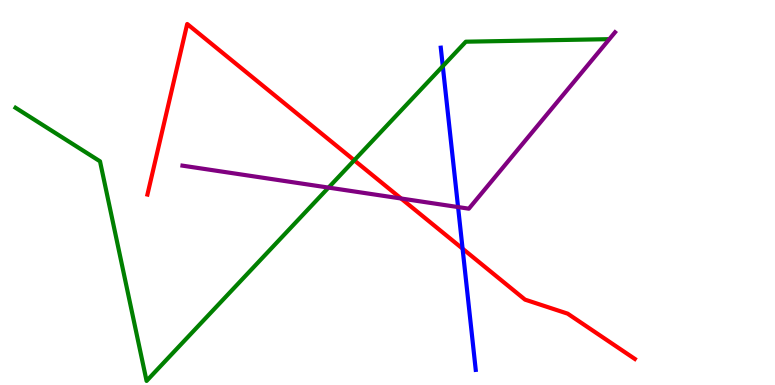[{'lines': ['blue', 'red'], 'intersections': [{'x': 5.97, 'y': 3.54}]}, {'lines': ['green', 'red'], 'intersections': [{'x': 4.57, 'y': 5.84}]}, {'lines': ['purple', 'red'], 'intersections': [{'x': 5.18, 'y': 4.84}]}, {'lines': ['blue', 'green'], 'intersections': [{'x': 5.71, 'y': 8.28}]}, {'lines': ['blue', 'purple'], 'intersections': [{'x': 5.91, 'y': 4.62}]}, {'lines': ['green', 'purple'], 'intersections': [{'x': 4.24, 'y': 5.13}]}]